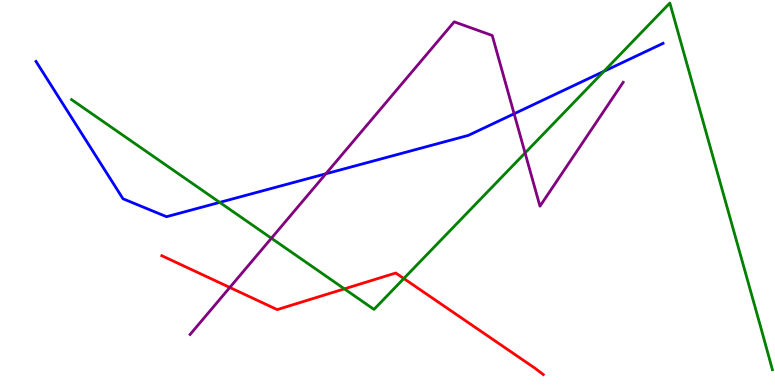[{'lines': ['blue', 'red'], 'intersections': []}, {'lines': ['green', 'red'], 'intersections': [{'x': 4.44, 'y': 2.5}, {'x': 5.21, 'y': 2.77}]}, {'lines': ['purple', 'red'], 'intersections': [{'x': 2.97, 'y': 2.53}]}, {'lines': ['blue', 'green'], 'intersections': [{'x': 2.83, 'y': 4.74}, {'x': 7.79, 'y': 8.15}]}, {'lines': ['blue', 'purple'], 'intersections': [{'x': 4.2, 'y': 5.49}, {'x': 6.63, 'y': 7.05}]}, {'lines': ['green', 'purple'], 'intersections': [{'x': 3.5, 'y': 3.81}, {'x': 6.78, 'y': 6.03}]}]